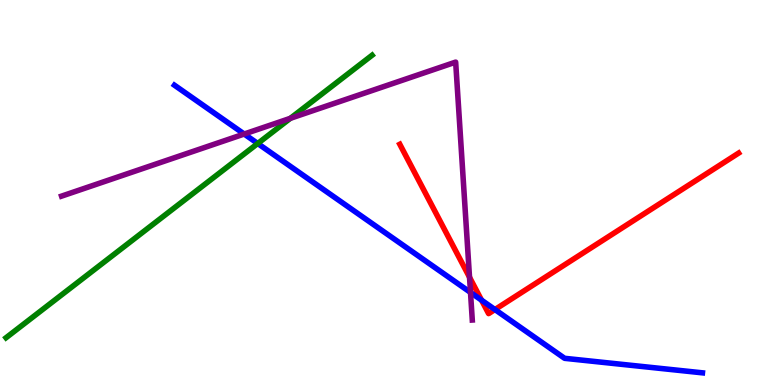[{'lines': ['blue', 'red'], 'intersections': [{'x': 6.21, 'y': 2.2}, {'x': 6.39, 'y': 1.96}]}, {'lines': ['green', 'red'], 'intersections': []}, {'lines': ['purple', 'red'], 'intersections': [{'x': 6.06, 'y': 2.8}]}, {'lines': ['blue', 'green'], 'intersections': [{'x': 3.33, 'y': 6.27}]}, {'lines': ['blue', 'purple'], 'intersections': [{'x': 3.15, 'y': 6.52}, {'x': 6.07, 'y': 2.4}]}, {'lines': ['green', 'purple'], 'intersections': [{'x': 3.75, 'y': 6.93}]}]